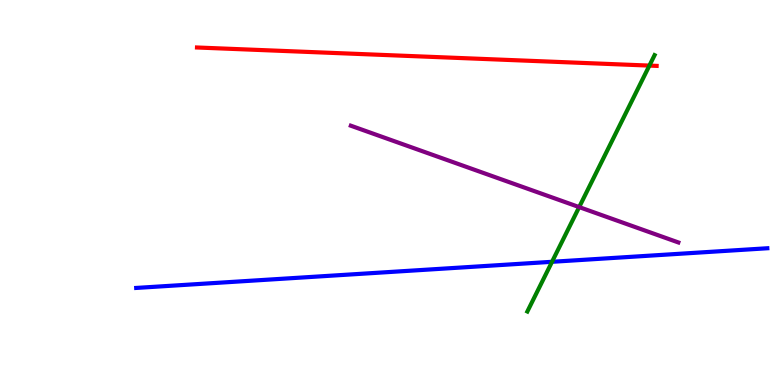[{'lines': ['blue', 'red'], 'intersections': []}, {'lines': ['green', 'red'], 'intersections': [{'x': 8.38, 'y': 8.3}]}, {'lines': ['purple', 'red'], 'intersections': []}, {'lines': ['blue', 'green'], 'intersections': [{'x': 7.12, 'y': 3.2}]}, {'lines': ['blue', 'purple'], 'intersections': []}, {'lines': ['green', 'purple'], 'intersections': [{'x': 7.47, 'y': 4.62}]}]